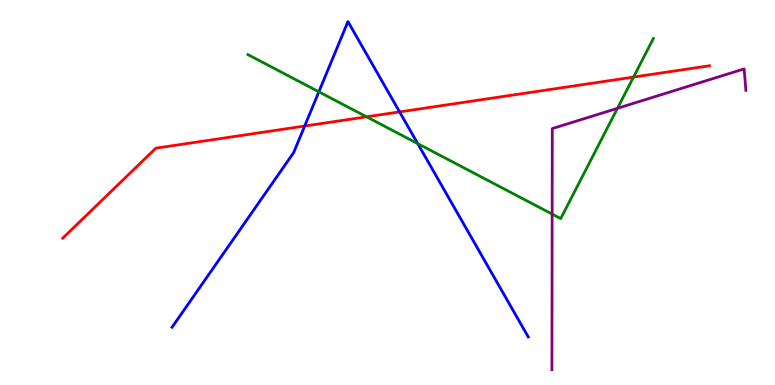[{'lines': ['blue', 'red'], 'intersections': [{'x': 3.93, 'y': 6.73}, {'x': 5.16, 'y': 7.09}]}, {'lines': ['green', 'red'], 'intersections': [{'x': 4.73, 'y': 6.97}, {'x': 8.17, 'y': 8.0}]}, {'lines': ['purple', 'red'], 'intersections': []}, {'lines': ['blue', 'green'], 'intersections': [{'x': 4.11, 'y': 7.62}, {'x': 5.39, 'y': 6.27}]}, {'lines': ['blue', 'purple'], 'intersections': []}, {'lines': ['green', 'purple'], 'intersections': [{'x': 7.12, 'y': 4.44}, {'x': 7.97, 'y': 7.19}]}]